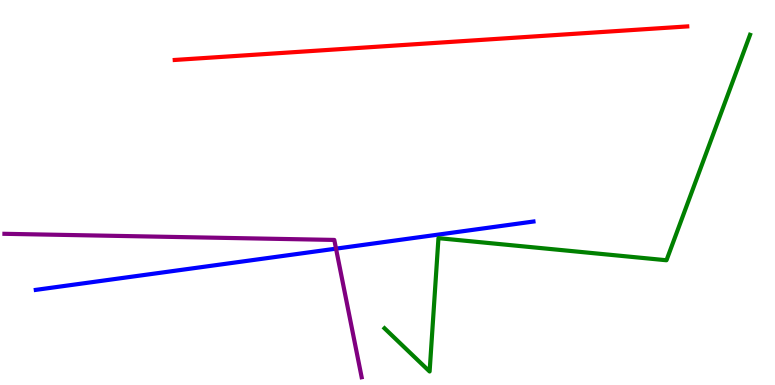[{'lines': ['blue', 'red'], 'intersections': []}, {'lines': ['green', 'red'], 'intersections': []}, {'lines': ['purple', 'red'], 'intersections': []}, {'lines': ['blue', 'green'], 'intersections': []}, {'lines': ['blue', 'purple'], 'intersections': [{'x': 4.34, 'y': 3.54}]}, {'lines': ['green', 'purple'], 'intersections': []}]